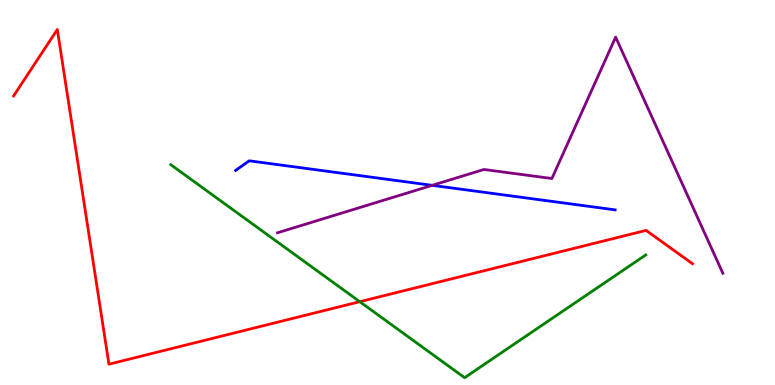[{'lines': ['blue', 'red'], 'intersections': []}, {'lines': ['green', 'red'], 'intersections': [{'x': 4.64, 'y': 2.16}]}, {'lines': ['purple', 'red'], 'intersections': []}, {'lines': ['blue', 'green'], 'intersections': []}, {'lines': ['blue', 'purple'], 'intersections': [{'x': 5.58, 'y': 5.19}]}, {'lines': ['green', 'purple'], 'intersections': []}]